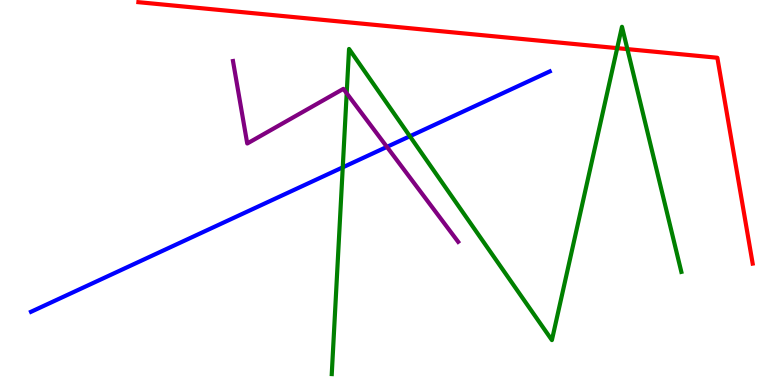[{'lines': ['blue', 'red'], 'intersections': []}, {'lines': ['green', 'red'], 'intersections': [{'x': 7.96, 'y': 8.75}, {'x': 8.1, 'y': 8.72}]}, {'lines': ['purple', 'red'], 'intersections': []}, {'lines': ['blue', 'green'], 'intersections': [{'x': 4.42, 'y': 5.65}, {'x': 5.29, 'y': 6.46}]}, {'lines': ['blue', 'purple'], 'intersections': [{'x': 4.99, 'y': 6.18}]}, {'lines': ['green', 'purple'], 'intersections': [{'x': 4.47, 'y': 7.58}]}]